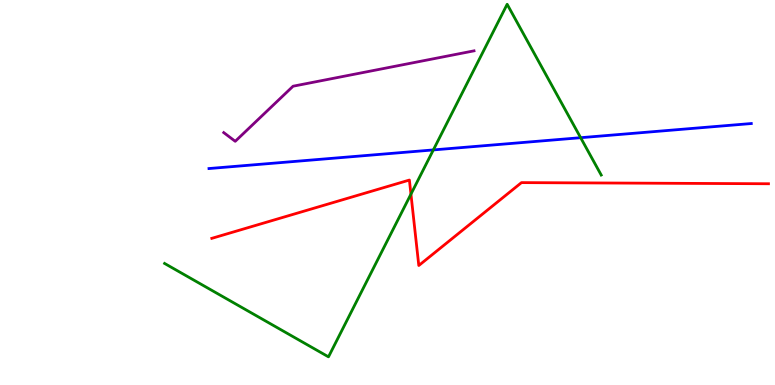[{'lines': ['blue', 'red'], 'intersections': []}, {'lines': ['green', 'red'], 'intersections': [{'x': 5.3, 'y': 4.96}]}, {'lines': ['purple', 'red'], 'intersections': []}, {'lines': ['blue', 'green'], 'intersections': [{'x': 5.59, 'y': 6.11}, {'x': 7.49, 'y': 6.42}]}, {'lines': ['blue', 'purple'], 'intersections': []}, {'lines': ['green', 'purple'], 'intersections': []}]